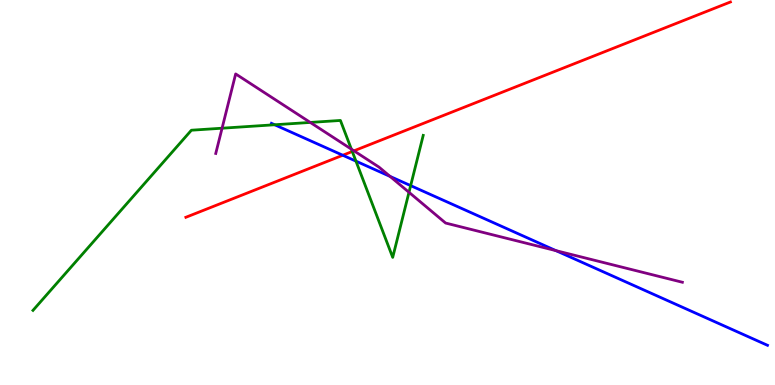[{'lines': ['blue', 'red'], 'intersections': [{'x': 4.42, 'y': 5.97}]}, {'lines': ['green', 'red'], 'intersections': [{'x': 4.55, 'y': 6.07}]}, {'lines': ['purple', 'red'], 'intersections': [{'x': 4.57, 'y': 6.08}]}, {'lines': ['blue', 'green'], 'intersections': [{'x': 3.54, 'y': 6.76}, {'x': 4.59, 'y': 5.81}, {'x': 5.3, 'y': 5.18}]}, {'lines': ['blue', 'purple'], 'intersections': [{'x': 5.03, 'y': 5.42}, {'x': 7.17, 'y': 3.49}]}, {'lines': ['green', 'purple'], 'intersections': [{'x': 2.87, 'y': 6.67}, {'x': 4.0, 'y': 6.82}, {'x': 4.53, 'y': 6.13}, {'x': 5.28, 'y': 5.01}]}]